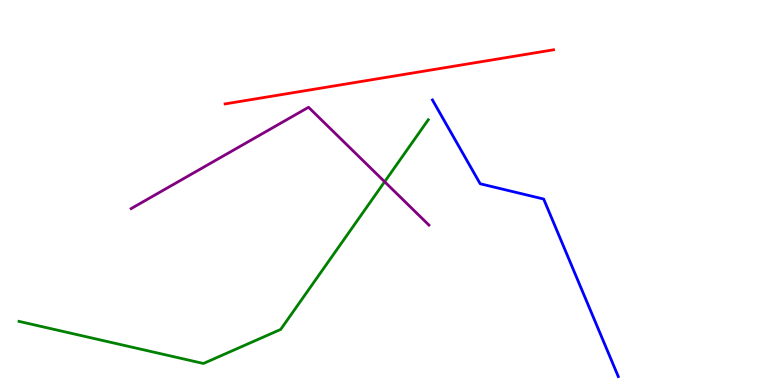[{'lines': ['blue', 'red'], 'intersections': []}, {'lines': ['green', 'red'], 'intersections': []}, {'lines': ['purple', 'red'], 'intersections': []}, {'lines': ['blue', 'green'], 'intersections': []}, {'lines': ['blue', 'purple'], 'intersections': []}, {'lines': ['green', 'purple'], 'intersections': [{'x': 4.96, 'y': 5.28}]}]